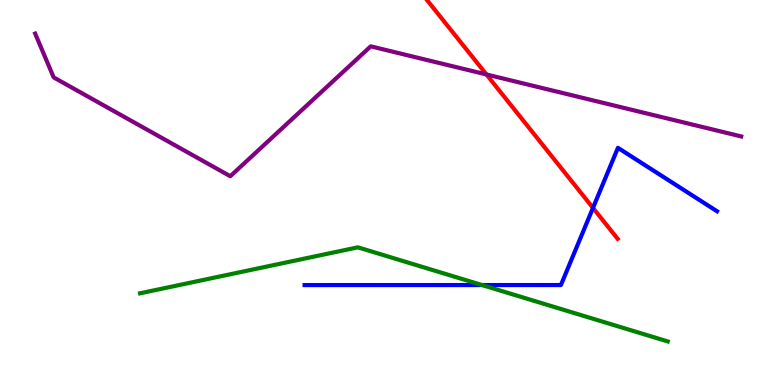[{'lines': ['blue', 'red'], 'intersections': [{'x': 7.65, 'y': 4.6}]}, {'lines': ['green', 'red'], 'intersections': []}, {'lines': ['purple', 'red'], 'intersections': [{'x': 6.28, 'y': 8.07}]}, {'lines': ['blue', 'green'], 'intersections': [{'x': 6.22, 'y': 2.6}]}, {'lines': ['blue', 'purple'], 'intersections': []}, {'lines': ['green', 'purple'], 'intersections': []}]